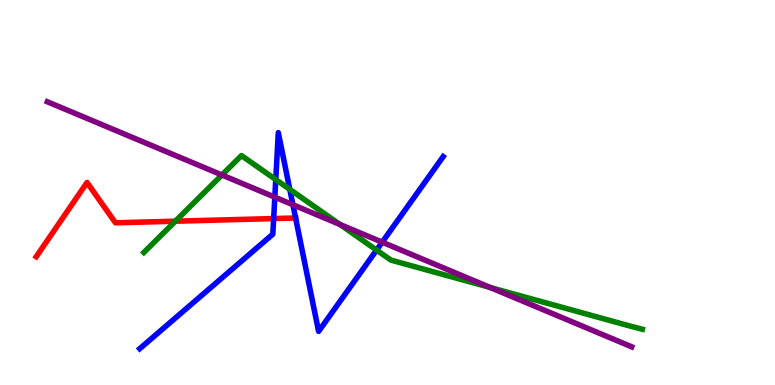[{'lines': ['blue', 'red'], 'intersections': [{'x': 3.53, 'y': 4.32}, {'x': 3.81, 'y': 4.34}]}, {'lines': ['green', 'red'], 'intersections': [{'x': 2.26, 'y': 4.25}]}, {'lines': ['purple', 'red'], 'intersections': []}, {'lines': ['blue', 'green'], 'intersections': [{'x': 3.56, 'y': 5.34}, {'x': 3.74, 'y': 5.08}, {'x': 4.86, 'y': 3.5}]}, {'lines': ['blue', 'purple'], 'intersections': [{'x': 3.55, 'y': 4.88}, {'x': 3.78, 'y': 4.68}, {'x': 4.93, 'y': 3.71}]}, {'lines': ['green', 'purple'], 'intersections': [{'x': 2.86, 'y': 5.46}, {'x': 4.39, 'y': 4.17}, {'x': 6.33, 'y': 2.53}]}]